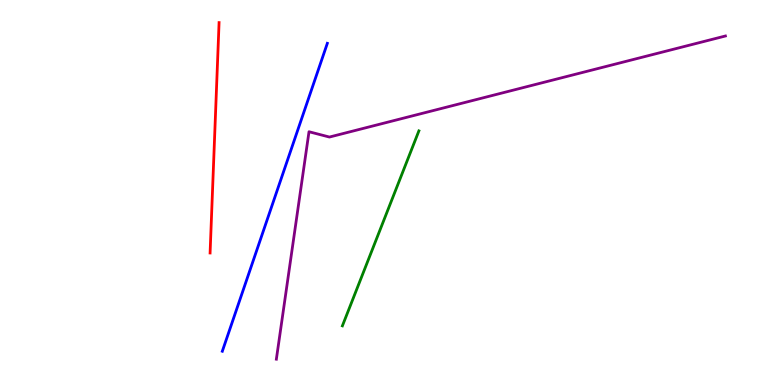[{'lines': ['blue', 'red'], 'intersections': []}, {'lines': ['green', 'red'], 'intersections': []}, {'lines': ['purple', 'red'], 'intersections': []}, {'lines': ['blue', 'green'], 'intersections': []}, {'lines': ['blue', 'purple'], 'intersections': []}, {'lines': ['green', 'purple'], 'intersections': []}]